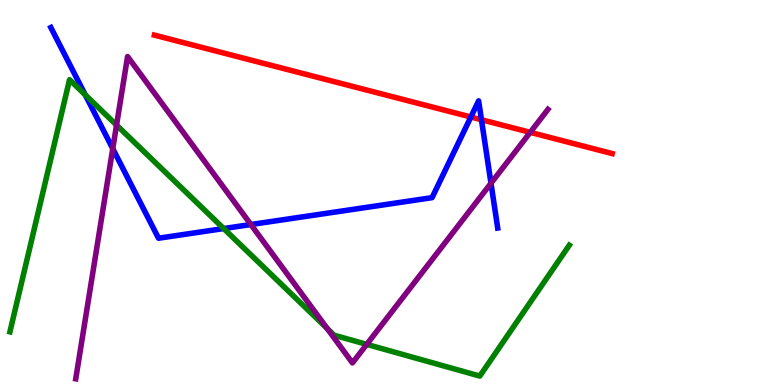[{'lines': ['blue', 'red'], 'intersections': [{'x': 6.08, 'y': 6.96}, {'x': 6.21, 'y': 6.89}]}, {'lines': ['green', 'red'], 'intersections': []}, {'lines': ['purple', 'red'], 'intersections': [{'x': 6.84, 'y': 6.56}]}, {'lines': ['blue', 'green'], 'intersections': [{'x': 1.1, 'y': 7.54}, {'x': 2.89, 'y': 4.06}]}, {'lines': ['blue', 'purple'], 'intersections': [{'x': 1.45, 'y': 6.14}, {'x': 3.24, 'y': 4.17}, {'x': 6.34, 'y': 5.24}]}, {'lines': ['green', 'purple'], 'intersections': [{'x': 1.5, 'y': 6.75}, {'x': 4.22, 'y': 1.47}, {'x': 4.73, 'y': 1.06}]}]